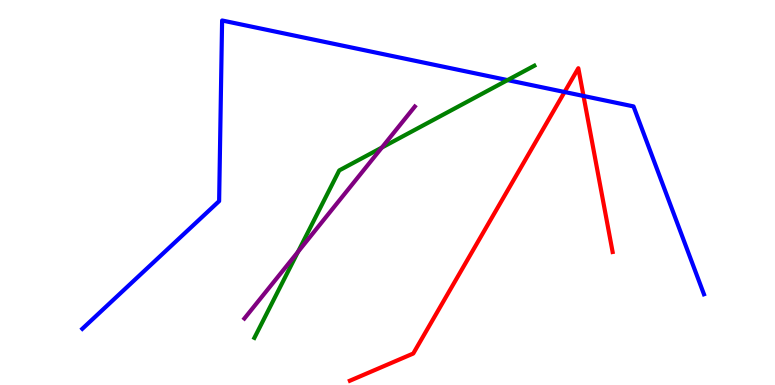[{'lines': ['blue', 'red'], 'intersections': [{'x': 7.28, 'y': 7.61}, {'x': 7.53, 'y': 7.51}]}, {'lines': ['green', 'red'], 'intersections': []}, {'lines': ['purple', 'red'], 'intersections': []}, {'lines': ['blue', 'green'], 'intersections': [{'x': 6.55, 'y': 7.92}]}, {'lines': ['blue', 'purple'], 'intersections': []}, {'lines': ['green', 'purple'], 'intersections': [{'x': 3.84, 'y': 3.46}, {'x': 4.93, 'y': 6.17}]}]